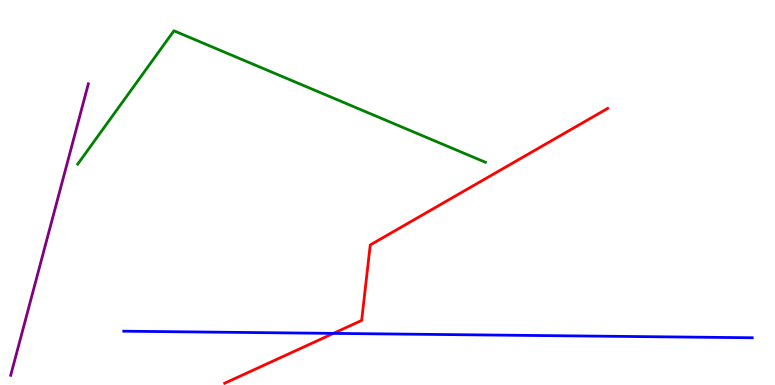[{'lines': ['blue', 'red'], 'intersections': [{'x': 4.3, 'y': 1.34}]}, {'lines': ['green', 'red'], 'intersections': []}, {'lines': ['purple', 'red'], 'intersections': []}, {'lines': ['blue', 'green'], 'intersections': []}, {'lines': ['blue', 'purple'], 'intersections': []}, {'lines': ['green', 'purple'], 'intersections': []}]